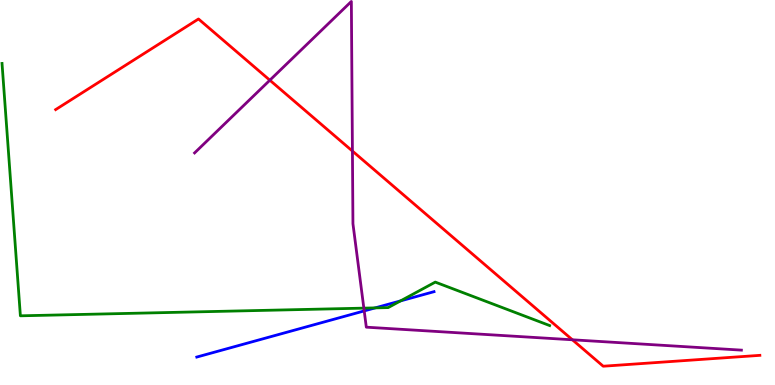[{'lines': ['blue', 'red'], 'intersections': []}, {'lines': ['green', 'red'], 'intersections': []}, {'lines': ['purple', 'red'], 'intersections': [{'x': 3.48, 'y': 7.92}, {'x': 4.55, 'y': 6.08}, {'x': 7.39, 'y': 1.17}]}, {'lines': ['blue', 'green'], 'intersections': [{'x': 4.84, 'y': 2.0}, {'x': 5.17, 'y': 2.18}]}, {'lines': ['blue', 'purple'], 'intersections': [{'x': 4.7, 'y': 1.92}]}, {'lines': ['green', 'purple'], 'intersections': [{'x': 4.69, 'y': 2.0}]}]